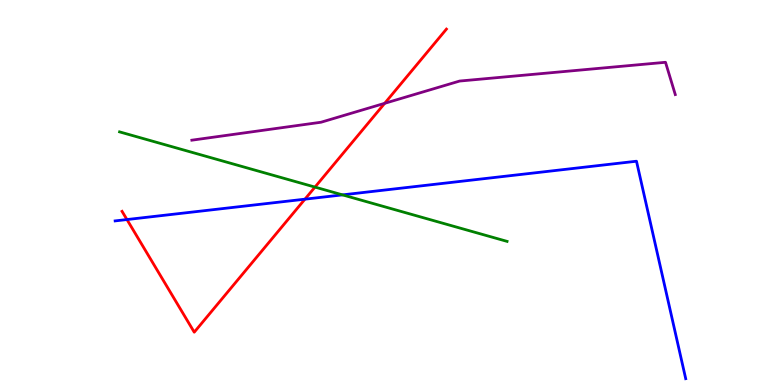[{'lines': ['blue', 'red'], 'intersections': [{'x': 1.64, 'y': 4.3}, {'x': 3.93, 'y': 4.83}]}, {'lines': ['green', 'red'], 'intersections': [{'x': 4.06, 'y': 5.14}]}, {'lines': ['purple', 'red'], 'intersections': [{'x': 4.96, 'y': 7.32}]}, {'lines': ['blue', 'green'], 'intersections': [{'x': 4.42, 'y': 4.94}]}, {'lines': ['blue', 'purple'], 'intersections': []}, {'lines': ['green', 'purple'], 'intersections': []}]